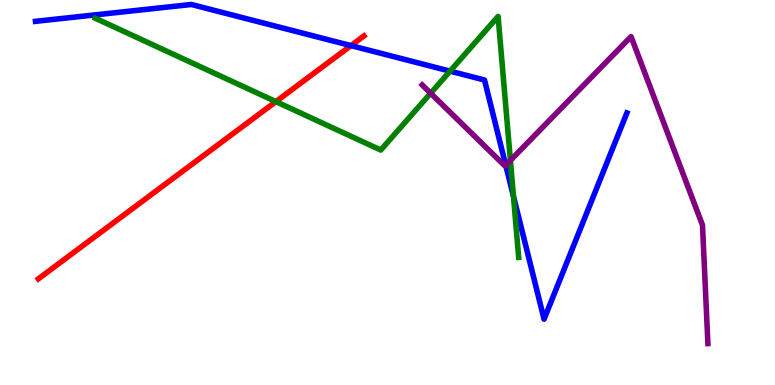[{'lines': ['blue', 'red'], 'intersections': [{'x': 4.53, 'y': 8.82}]}, {'lines': ['green', 'red'], 'intersections': [{'x': 3.56, 'y': 7.36}]}, {'lines': ['purple', 'red'], 'intersections': []}, {'lines': ['blue', 'green'], 'intersections': [{'x': 5.81, 'y': 8.15}, {'x': 6.63, 'y': 4.9}]}, {'lines': ['blue', 'purple'], 'intersections': [{'x': 6.53, 'y': 5.71}]}, {'lines': ['green', 'purple'], 'intersections': [{'x': 5.56, 'y': 7.58}, {'x': 6.59, 'y': 5.83}]}]